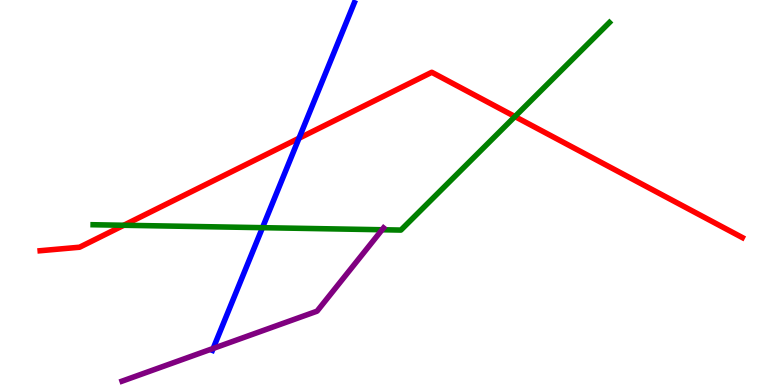[{'lines': ['blue', 'red'], 'intersections': [{'x': 3.86, 'y': 6.41}]}, {'lines': ['green', 'red'], 'intersections': [{'x': 1.6, 'y': 4.15}, {'x': 6.64, 'y': 6.97}]}, {'lines': ['purple', 'red'], 'intersections': []}, {'lines': ['blue', 'green'], 'intersections': [{'x': 3.39, 'y': 4.09}]}, {'lines': ['blue', 'purple'], 'intersections': [{'x': 2.75, 'y': 0.949}]}, {'lines': ['green', 'purple'], 'intersections': [{'x': 4.93, 'y': 4.03}]}]